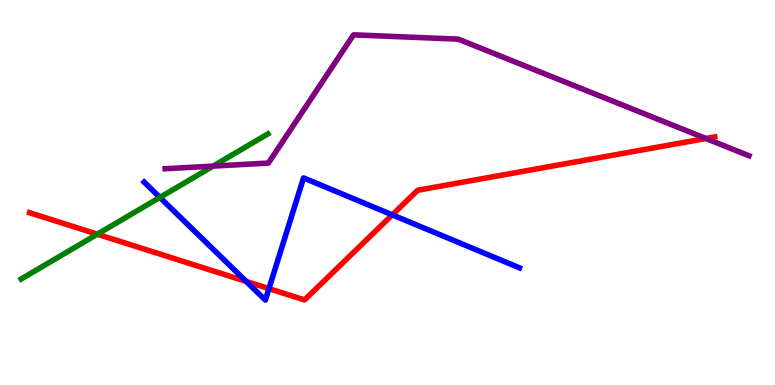[{'lines': ['blue', 'red'], 'intersections': [{'x': 3.18, 'y': 2.69}, {'x': 3.47, 'y': 2.5}, {'x': 5.06, 'y': 4.42}]}, {'lines': ['green', 'red'], 'intersections': [{'x': 1.26, 'y': 3.92}]}, {'lines': ['purple', 'red'], 'intersections': [{'x': 9.11, 'y': 6.4}]}, {'lines': ['blue', 'green'], 'intersections': [{'x': 2.06, 'y': 4.87}]}, {'lines': ['blue', 'purple'], 'intersections': []}, {'lines': ['green', 'purple'], 'intersections': [{'x': 2.75, 'y': 5.69}]}]